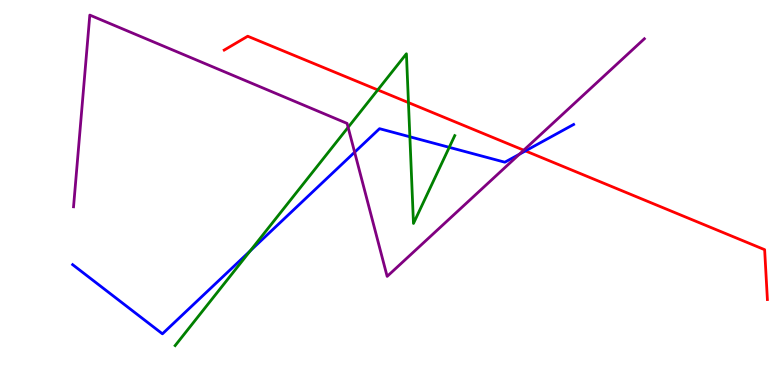[{'lines': ['blue', 'red'], 'intersections': [{'x': 6.78, 'y': 6.08}]}, {'lines': ['green', 'red'], 'intersections': [{'x': 4.87, 'y': 7.66}, {'x': 5.27, 'y': 7.34}]}, {'lines': ['purple', 'red'], 'intersections': [{'x': 6.76, 'y': 6.1}]}, {'lines': ['blue', 'green'], 'intersections': [{'x': 3.23, 'y': 3.48}, {'x': 5.29, 'y': 6.45}, {'x': 5.8, 'y': 6.17}]}, {'lines': ['blue', 'purple'], 'intersections': [{'x': 4.58, 'y': 6.05}, {'x': 6.7, 'y': 5.99}]}, {'lines': ['green', 'purple'], 'intersections': [{'x': 4.49, 'y': 6.69}]}]